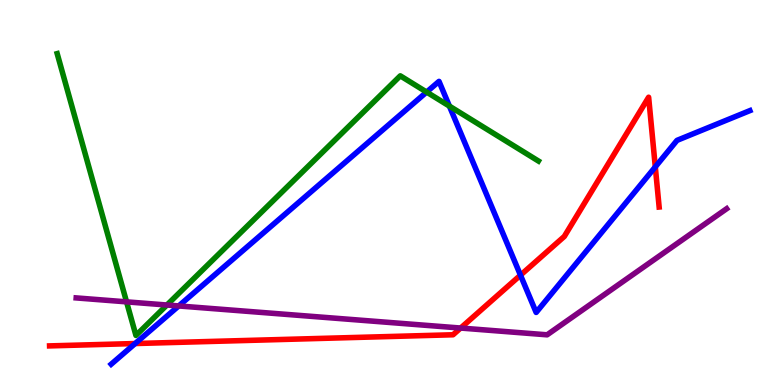[{'lines': ['blue', 'red'], 'intersections': [{'x': 1.74, 'y': 1.08}, {'x': 6.72, 'y': 2.85}, {'x': 8.46, 'y': 5.67}]}, {'lines': ['green', 'red'], 'intersections': []}, {'lines': ['purple', 'red'], 'intersections': [{'x': 5.94, 'y': 1.48}]}, {'lines': ['blue', 'green'], 'intersections': [{'x': 5.5, 'y': 7.61}, {'x': 5.8, 'y': 7.24}]}, {'lines': ['blue', 'purple'], 'intersections': [{'x': 2.31, 'y': 2.05}]}, {'lines': ['green', 'purple'], 'intersections': [{'x': 1.63, 'y': 2.16}, {'x': 2.15, 'y': 2.08}]}]